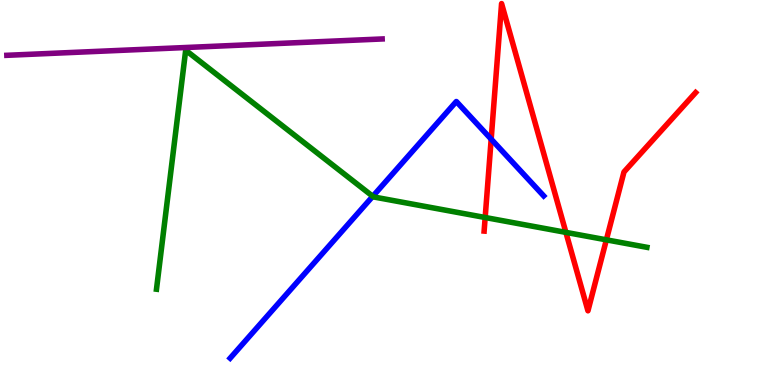[{'lines': ['blue', 'red'], 'intersections': [{'x': 6.34, 'y': 6.39}]}, {'lines': ['green', 'red'], 'intersections': [{'x': 6.26, 'y': 4.35}, {'x': 7.3, 'y': 3.96}, {'x': 7.82, 'y': 3.77}]}, {'lines': ['purple', 'red'], 'intersections': []}, {'lines': ['blue', 'green'], 'intersections': [{'x': 4.81, 'y': 4.9}]}, {'lines': ['blue', 'purple'], 'intersections': []}, {'lines': ['green', 'purple'], 'intersections': []}]